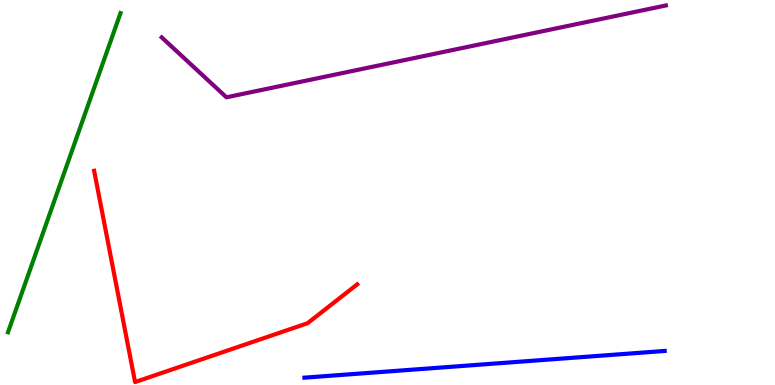[{'lines': ['blue', 'red'], 'intersections': []}, {'lines': ['green', 'red'], 'intersections': []}, {'lines': ['purple', 'red'], 'intersections': []}, {'lines': ['blue', 'green'], 'intersections': []}, {'lines': ['blue', 'purple'], 'intersections': []}, {'lines': ['green', 'purple'], 'intersections': []}]